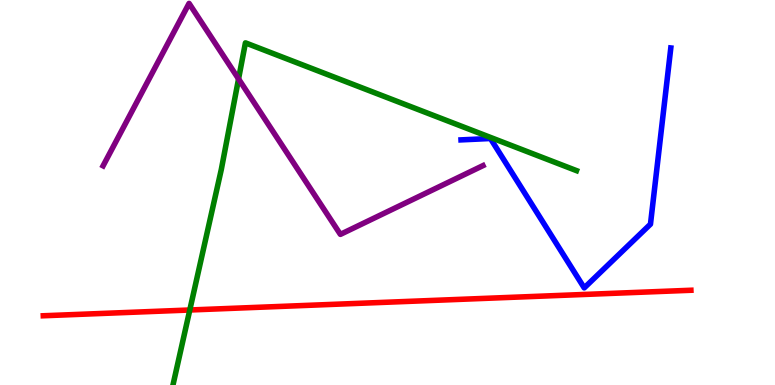[{'lines': ['blue', 'red'], 'intersections': []}, {'lines': ['green', 'red'], 'intersections': [{'x': 2.45, 'y': 1.95}]}, {'lines': ['purple', 'red'], 'intersections': []}, {'lines': ['blue', 'green'], 'intersections': []}, {'lines': ['blue', 'purple'], 'intersections': []}, {'lines': ['green', 'purple'], 'intersections': [{'x': 3.08, 'y': 7.95}]}]